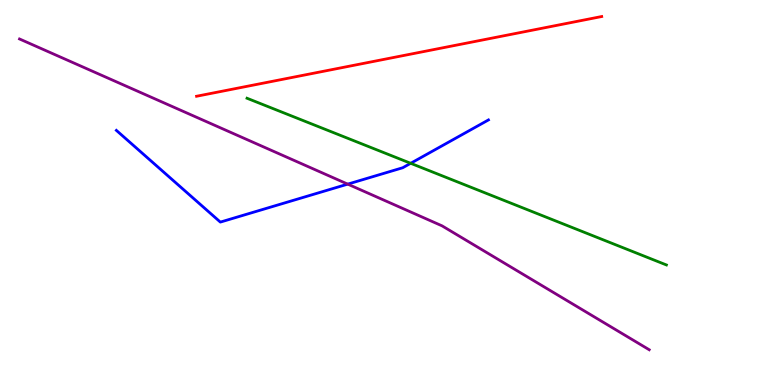[{'lines': ['blue', 'red'], 'intersections': []}, {'lines': ['green', 'red'], 'intersections': []}, {'lines': ['purple', 'red'], 'intersections': []}, {'lines': ['blue', 'green'], 'intersections': [{'x': 5.3, 'y': 5.76}]}, {'lines': ['blue', 'purple'], 'intersections': [{'x': 4.49, 'y': 5.22}]}, {'lines': ['green', 'purple'], 'intersections': []}]